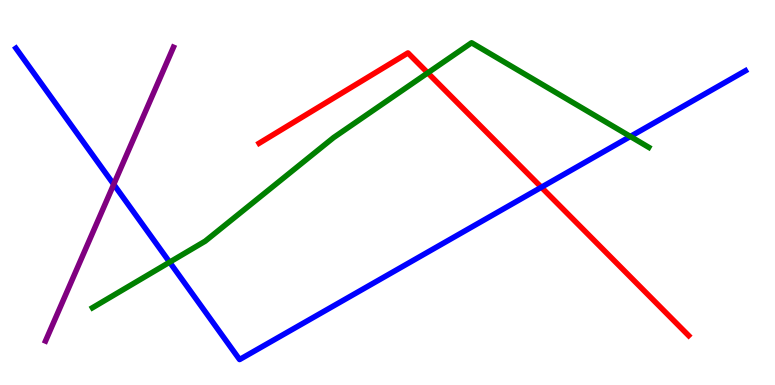[{'lines': ['blue', 'red'], 'intersections': [{'x': 6.99, 'y': 5.14}]}, {'lines': ['green', 'red'], 'intersections': [{'x': 5.52, 'y': 8.11}]}, {'lines': ['purple', 'red'], 'intersections': []}, {'lines': ['blue', 'green'], 'intersections': [{'x': 2.19, 'y': 3.19}, {'x': 8.13, 'y': 6.46}]}, {'lines': ['blue', 'purple'], 'intersections': [{'x': 1.47, 'y': 5.21}]}, {'lines': ['green', 'purple'], 'intersections': []}]